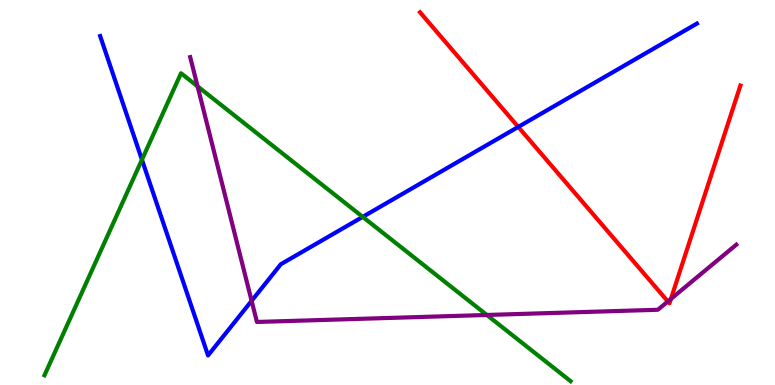[{'lines': ['blue', 'red'], 'intersections': [{'x': 6.69, 'y': 6.7}]}, {'lines': ['green', 'red'], 'intersections': []}, {'lines': ['purple', 'red'], 'intersections': [{'x': 8.62, 'y': 2.17}, {'x': 8.66, 'y': 2.24}]}, {'lines': ['blue', 'green'], 'intersections': [{'x': 1.83, 'y': 5.85}, {'x': 4.68, 'y': 4.37}]}, {'lines': ['blue', 'purple'], 'intersections': [{'x': 3.25, 'y': 2.19}]}, {'lines': ['green', 'purple'], 'intersections': [{'x': 2.55, 'y': 7.76}, {'x': 6.28, 'y': 1.82}]}]